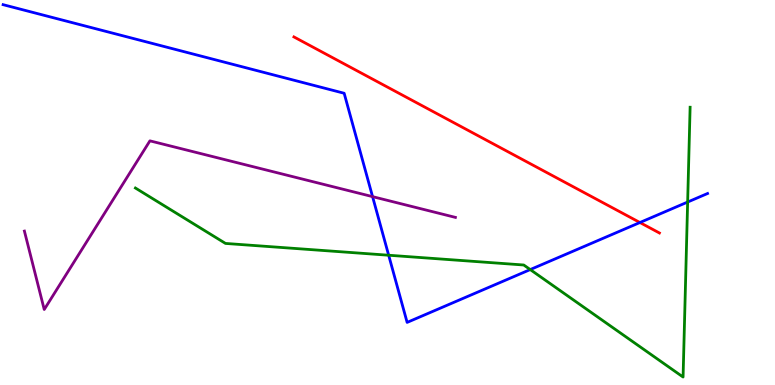[{'lines': ['blue', 'red'], 'intersections': [{'x': 8.26, 'y': 4.22}]}, {'lines': ['green', 'red'], 'intersections': []}, {'lines': ['purple', 'red'], 'intersections': []}, {'lines': ['blue', 'green'], 'intersections': [{'x': 5.02, 'y': 3.37}, {'x': 6.84, 'y': 3.0}, {'x': 8.87, 'y': 4.75}]}, {'lines': ['blue', 'purple'], 'intersections': [{'x': 4.81, 'y': 4.89}]}, {'lines': ['green', 'purple'], 'intersections': []}]